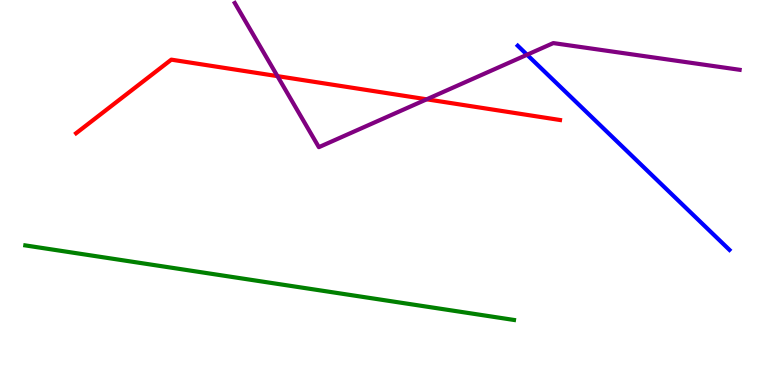[{'lines': ['blue', 'red'], 'intersections': []}, {'lines': ['green', 'red'], 'intersections': []}, {'lines': ['purple', 'red'], 'intersections': [{'x': 3.58, 'y': 8.02}, {'x': 5.51, 'y': 7.42}]}, {'lines': ['blue', 'green'], 'intersections': []}, {'lines': ['blue', 'purple'], 'intersections': [{'x': 6.8, 'y': 8.58}]}, {'lines': ['green', 'purple'], 'intersections': []}]